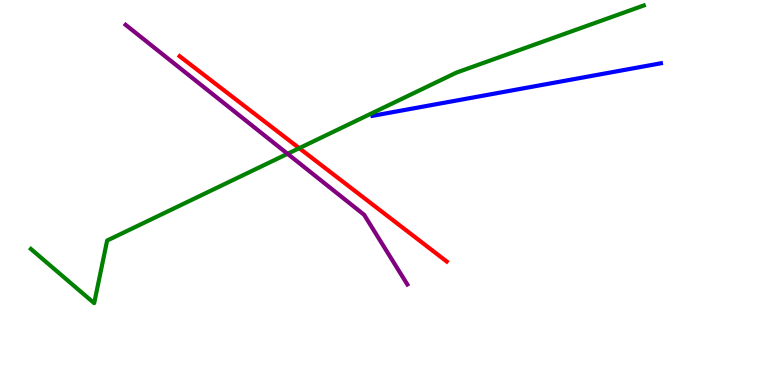[{'lines': ['blue', 'red'], 'intersections': []}, {'lines': ['green', 'red'], 'intersections': [{'x': 3.86, 'y': 6.15}]}, {'lines': ['purple', 'red'], 'intersections': []}, {'lines': ['blue', 'green'], 'intersections': []}, {'lines': ['blue', 'purple'], 'intersections': []}, {'lines': ['green', 'purple'], 'intersections': [{'x': 3.71, 'y': 6.01}]}]